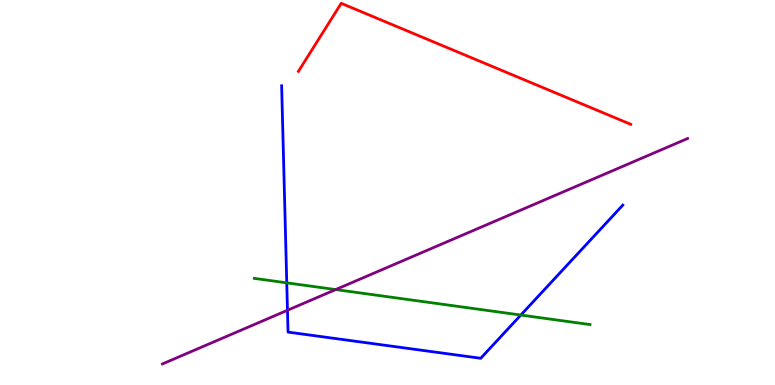[{'lines': ['blue', 'red'], 'intersections': []}, {'lines': ['green', 'red'], 'intersections': []}, {'lines': ['purple', 'red'], 'intersections': []}, {'lines': ['blue', 'green'], 'intersections': [{'x': 3.7, 'y': 2.65}, {'x': 6.72, 'y': 1.82}]}, {'lines': ['blue', 'purple'], 'intersections': [{'x': 3.71, 'y': 1.94}]}, {'lines': ['green', 'purple'], 'intersections': [{'x': 4.33, 'y': 2.48}]}]